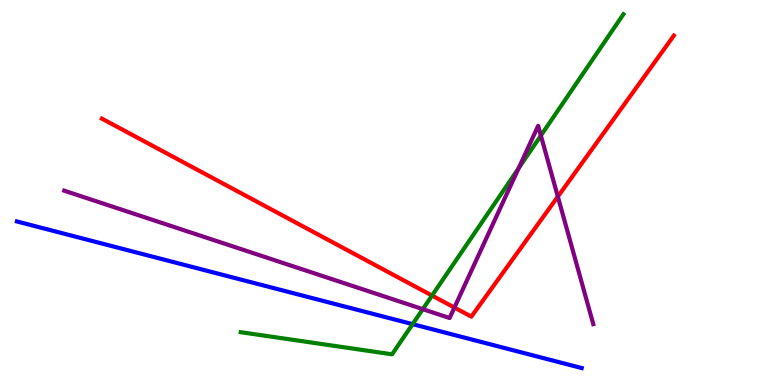[{'lines': ['blue', 'red'], 'intersections': []}, {'lines': ['green', 'red'], 'intersections': [{'x': 5.57, 'y': 2.32}]}, {'lines': ['purple', 'red'], 'intersections': [{'x': 5.86, 'y': 2.01}, {'x': 7.2, 'y': 4.89}]}, {'lines': ['blue', 'green'], 'intersections': [{'x': 5.32, 'y': 1.58}]}, {'lines': ['blue', 'purple'], 'intersections': []}, {'lines': ['green', 'purple'], 'intersections': [{'x': 5.46, 'y': 1.97}, {'x': 6.69, 'y': 5.63}, {'x': 6.98, 'y': 6.48}]}]